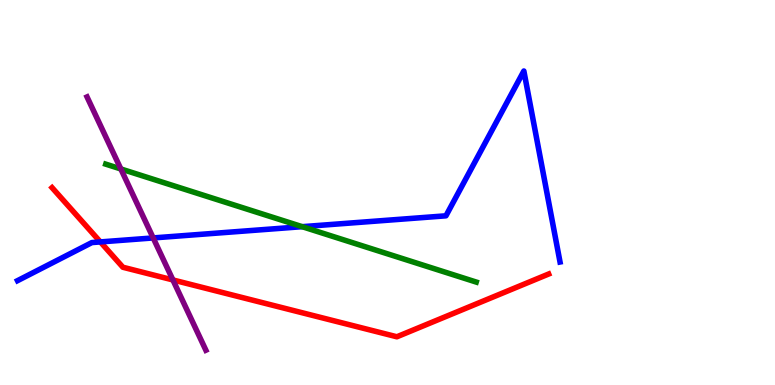[{'lines': ['blue', 'red'], 'intersections': [{'x': 1.3, 'y': 3.72}]}, {'lines': ['green', 'red'], 'intersections': []}, {'lines': ['purple', 'red'], 'intersections': [{'x': 2.23, 'y': 2.73}]}, {'lines': ['blue', 'green'], 'intersections': [{'x': 3.9, 'y': 4.11}]}, {'lines': ['blue', 'purple'], 'intersections': [{'x': 1.98, 'y': 3.82}]}, {'lines': ['green', 'purple'], 'intersections': [{'x': 1.56, 'y': 5.61}]}]